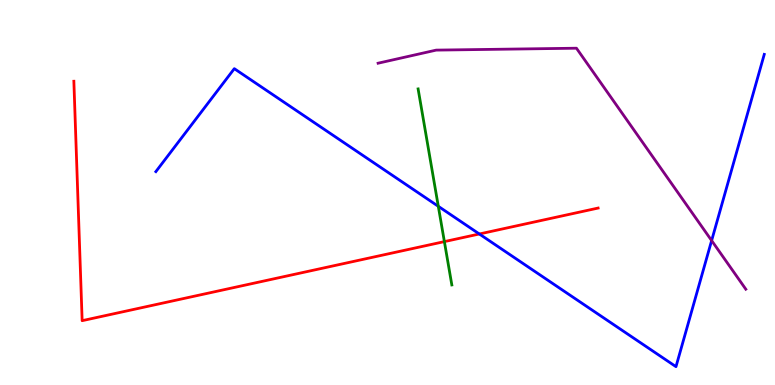[{'lines': ['blue', 'red'], 'intersections': [{'x': 6.18, 'y': 3.92}]}, {'lines': ['green', 'red'], 'intersections': [{'x': 5.73, 'y': 3.72}]}, {'lines': ['purple', 'red'], 'intersections': []}, {'lines': ['blue', 'green'], 'intersections': [{'x': 5.66, 'y': 4.64}]}, {'lines': ['blue', 'purple'], 'intersections': [{'x': 9.18, 'y': 3.75}]}, {'lines': ['green', 'purple'], 'intersections': []}]